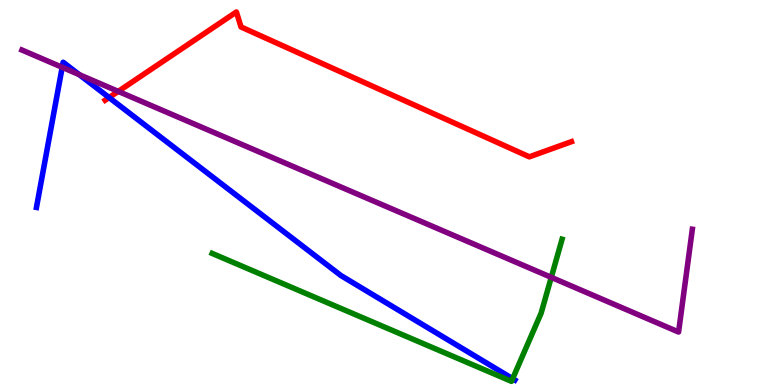[{'lines': ['blue', 'red'], 'intersections': [{'x': 1.41, 'y': 7.47}]}, {'lines': ['green', 'red'], 'intersections': []}, {'lines': ['purple', 'red'], 'intersections': [{'x': 1.53, 'y': 7.63}]}, {'lines': ['blue', 'green'], 'intersections': [{'x': 6.61, 'y': 0.164}]}, {'lines': ['blue', 'purple'], 'intersections': [{'x': 0.803, 'y': 8.25}, {'x': 1.02, 'y': 8.06}]}, {'lines': ['green', 'purple'], 'intersections': [{'x': 7.11, 'y': 2.8}]}]